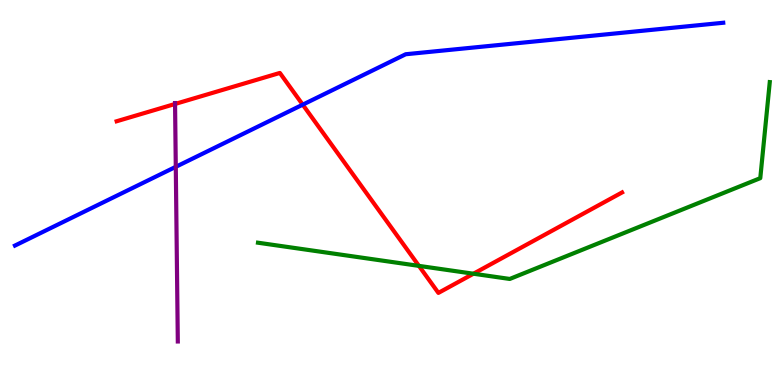[{'lines': ['blue', 'red'], 'intersections': [{'x': 3.91, 'y': 7.28}]}, {'lines': ['green', 'red'], 'intersections': [{'x': 5.41, 'y': 3.09}, {'x': 6.11, 'y': 2.89}]}, {'lines': ['purple', 'red'], 'intersections': [{'x': 2.26, 'y': 7.3}]}, {'lines': ['blue', 'green'], 'intersections': []}, {'lines': ['blue', 'purple'], 'intersections': [{'x': 2.27, 'y': 5.67}]}, {'lines': ['green', 'purple'], 'intersections': []}]